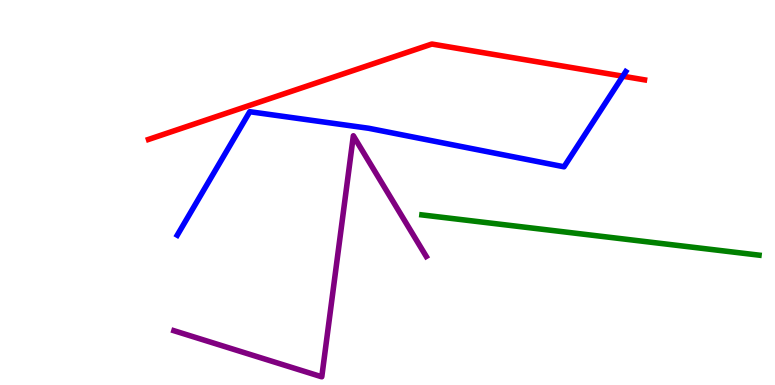[{'lines': ['blue', 'red'], 'intersections': [{'x': 8.04, 'y': 8.02}]}, {'lines': ['green', 'red'], 'intersections': []}, {'lines': ['purple', 'red'], 'intersections': []}, {'lines': ['blue', 'green'], 'intersections': []}, {'lines': ['blue', 'purple'], 'intersections': []}, {'lines': ['green', 'purple'], 'intersections': []}]